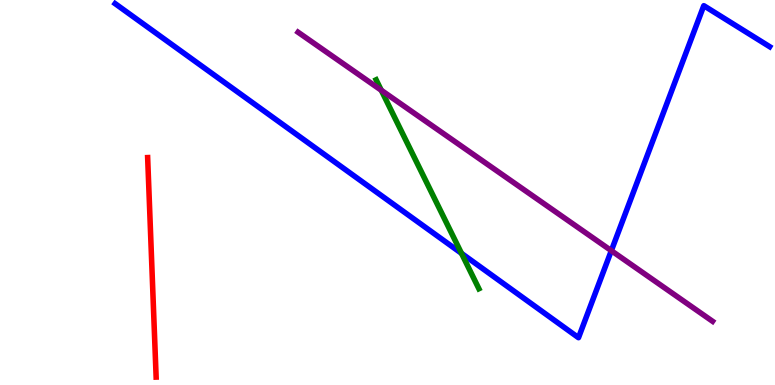[{'lines': ['blue', 'red'], 'intersections': []}, {'lines': ['green', 'red'], 'intersections': []}, {'lines': ['purple', 'red'], 'intersections': []}, {'lines': ['blue', 'green'], 'intersections': [{'x': 5.95, 'y': 3.42}]}, {'lines': ['blue', 'purple'], 'intersections': [{'x': 7.89, 'y': 3.49}]}, {'lines': ['green', 'purple'], 'intersections': [{'x': 4.92, 'y': 7.66}]}]